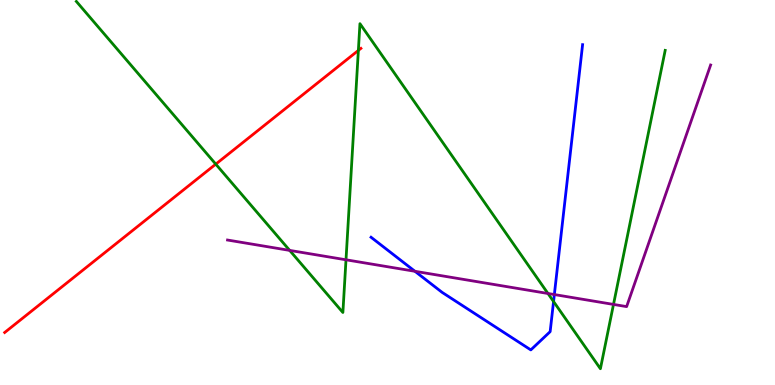[{'lines': ['blue', 'red'], 'intersections': []}, {'lines': ['green', 'red'], 'intersections': [{'x': 2.78, 'y': 5.74}, {'x': 4.62, 'y': 8.69}]}, {'lines': ['purple', 'red'], 'intersections': []}, {'lines': ['blue', 'green'], 'intersections': [{'x': 7.14, 'y': 2.17}]}, {'lines': ['blue', 'purple'], 'intersections': [{'x': 5.35, 'y': 2.95}, {'x': 7.15, 'y': 2.35}]}, {'lines': ['green', 'purple'], 'intersections': [{'x': 3.74, 'y': 3.5}, {'x': 4.46, 'y': 3.25}, {'x': 7.07, 'y': 2.38}, {'x': 7.92, 'y': 2.09}]}]